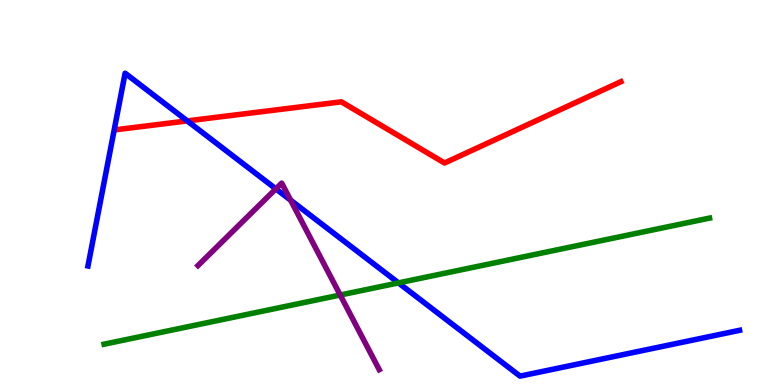[{'lines': ['blue', 'red'], 'intersections': [{'x': 2.42, 'y': 6.86}]}, {'lines': ['green', 'red'], 'intersections': []}, {'lines': ['purple', 'red'], 'intersections': []}, {'lines': ['blue', 'green'], 'intersections': [{'x': 5.14, 'y': 2.65}]}, {'lines': ['blue', 'purple'], 'intersections': [{'x': 3.56, 'y': 5.09}, {'x': 3.75, 'y': 4.8}]}, {'lines': ['green', 'purple'], 'intersections': [{'x': 4.39, 'y': 2.34}]}]